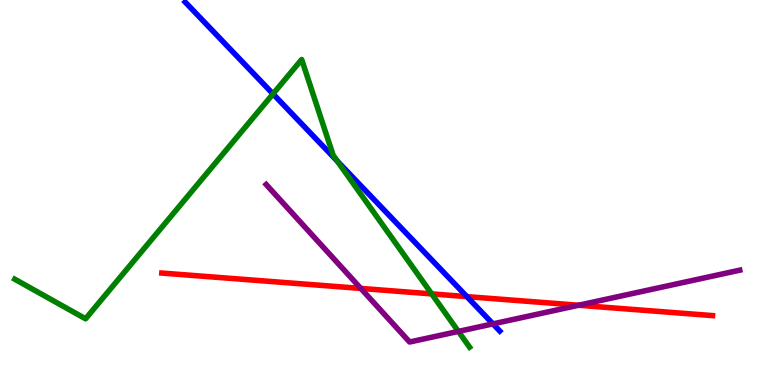[{'lines': ['blue', 'red'], 'intersections': [{'x': 6.02, 'y': 2.3}]}, {'lines': ['green', 'red'], 'intersections': [{'x': 5.57, 'y': 2.37}]}, {'lines': ['purple', 'red'], 'intersections': [{'x': 4.66, 'y': 2.51}, {'x': 7.47, 'y': 2.07}]}, {'lines': ['blue', 'green'], 'intersections': [{'x': 3.52, 'y': 7.56}, {'x': 4.35, 'y': 5.81}]}, {'lines': ['blue', 'purple'], 'intersections': [{'x': 6.36, 'y': 1.59}]}, {'lines': ['green', 'purple'], 'intersections': [{'x': 5.91, 'y': 1.39}]}]